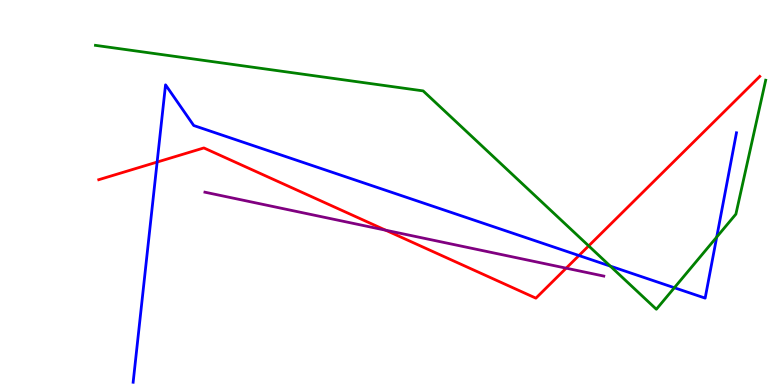[{'lines': ['blue', 'red'], 'intersections': [{'x': 2.03, 'y': 5.79}, {'x': 7.47, 'y': 3.36}]}, {'lines': ['green', 'red'], 'intersections': [{'x': 7.6, 'y': 3.61}]}, {'lines': ['purple', 'red'], 'intersections': [{'x': 4.98, 'y': 4.02}, {'x': 7.31, 'y': 3.03}]}, {'lines': ['blue', 'green'], 'intersections': [{'x': 7.87, 'y': 3.09}, {'x': 8.7, 'y': 2.53}, {'x': 9.25, 'y': 3.84}]}, {'lines': ['blue', 'purple'], 'intersections': []}, {'lines': ['green', 'purple'], 'intersections': []}]